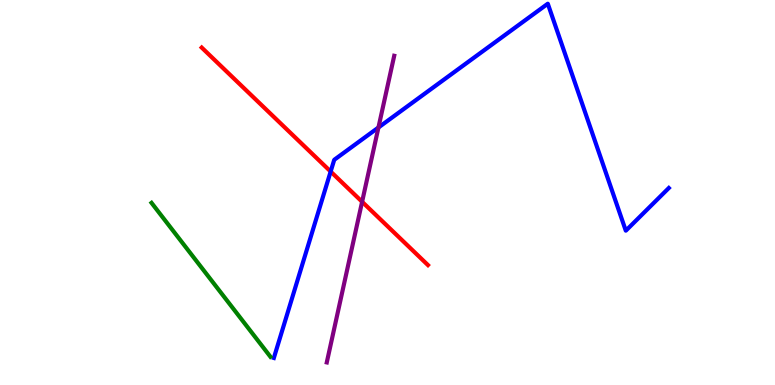[{'lines': ['blue', 'red'], 'intersections': [{'x': 4.27, 'y': 5.54}]}, {'lines': ['green', 'red'], 'intersections': []}, {'lines': ['purple', 'red'], 'intersections': [{'x': 4.67, 'y': 4.76}]}, {'lines': ['blue', 'green'], 'intersections': []}, {'lines': ['blue', 'purple'], 'intersections': [{'x': 4.88, 'y': 6.69}]}, {'lines': ['green', 'purple'], 'intersections': []}]